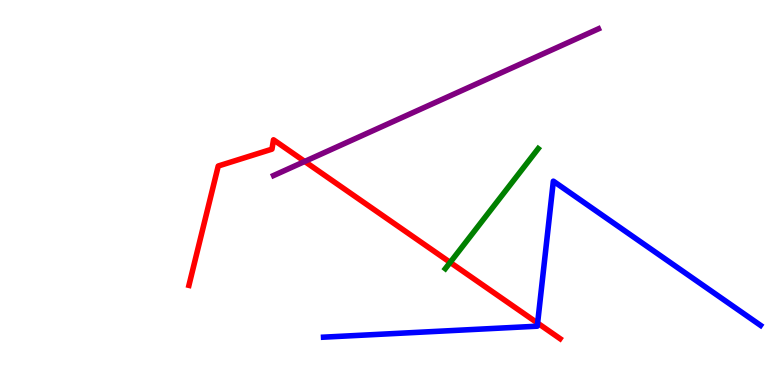[{'lines': ['blue', 'red'], 'intersections': [{'x': 6.94, 'y': 1.61}]}, {'lines': ['green', 'red'], 'intersections': [{'x': 5.81, 'y': 3.18}]}, {'lines': ['purple', 'red'], 'intersections': [{'x': 3.93, 'y': 5.81}]}, {'lines': ['blue', 'green'], 'intersections': []}, {'lines': ['blue', 'purple'], 'intersections': []}, {'lines': ['green', 'purple'], 'intersections': []}]